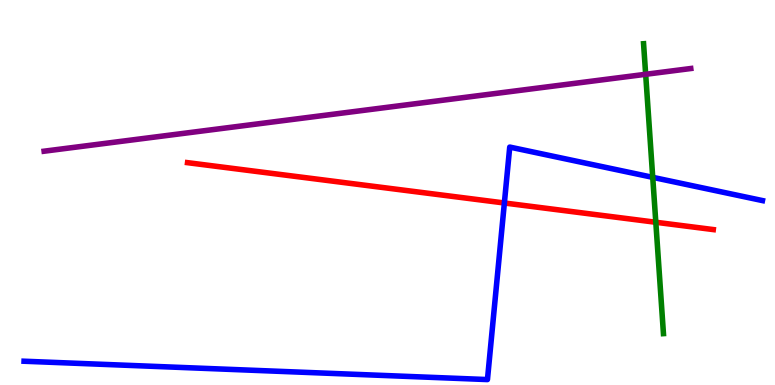[{'lines': ['blue', 'red'], 'intersections': [{'x': 6.51, 'y': 4.73}]}, {'lines': ['green', 'red'], 'intersections': [{'x': 8.46, 'y': 4.23}]}, {'lines': ['purple', 'red'], 'intersections': []}, {'lines': ['blue', 'green'], 'intersections': [{'x': 8.42, 'y': 5.39}]}, {'lines': ['blue', 'purple'], 'intersections': []}, {'lines': ['green', 'purple'], 'intersections': [{'x': 8.33, 'y': 8.07}]}]